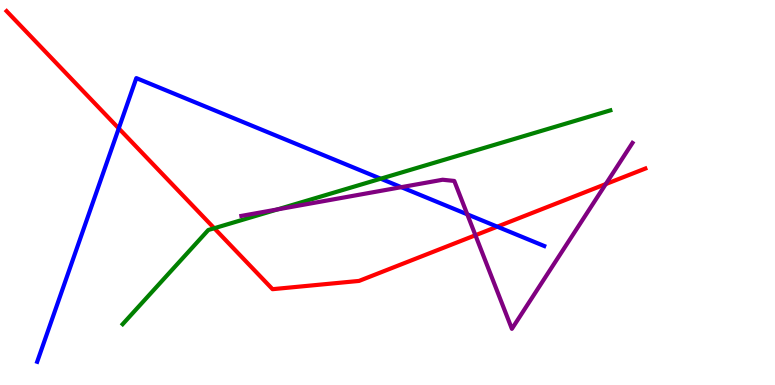[{'lines': ['blue', 'red'], 'intersections': [{'x': 1.53, 'y': 6.67}, {'x': 6.42, 'y': 4.11}]}, {'lines': ['green', 'red'], 'intersections': [{'x': 2.76, 'y': 4.07}]}, {'lines': ['purple', 'red'], 'intersections': [{'x': 6.13, 'y': 3.89}, {'x': 7.82, 'y': 5.22}]}, {'lines': ['blue', 'green'], 'intersections': [{'x': 4.91, 'y': 5.36}]}, {'lines': ['blue', 'purple'], 'intersections': [{'x': 5.18, 'y': 5.14}, {'x': 6.03, 'y': 4.43}]}, {'lines': ['green', 'purple'], 'intersections': [{'x': 3.58, 'y': 4.56}]}]